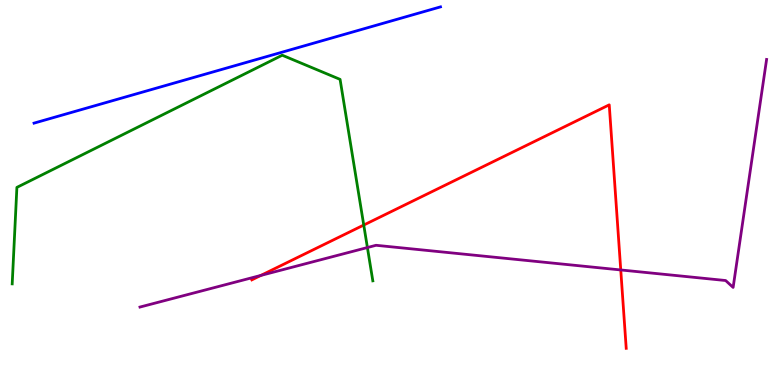[{'lines': ['blue', 'red'], 'intersections': []}, {'lines': ['green', 'red'], 'intersections': [{'x': 4.69, 'y': 4.15}]}, {'lines': ['purple', 'red'], 'intersections': [{'x': 3.37, 'y': 2.85}, {'x': 8.01, 'y': 2.99}]}, {'lines': ['blue', 'green'], 'intersections': []}, {'lines': ['blue', 'purple'], 'intersections': []}, {'lines': ['green', 'purple'], 'intersections': [{'x': 4.74, 'y': 3.57}]}]